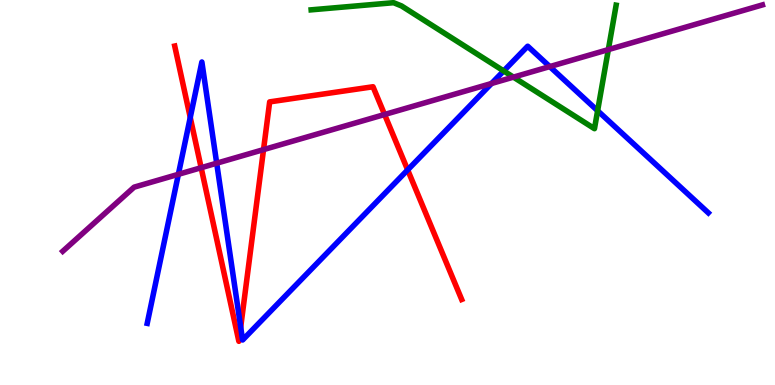[{'lines': ['blue', 'red'], 'intersections': [{'x': 2.45, 'y': 6.95}, {'x': 3.11, 'y': 1.5}, {'x': 5.26, 'y': 5.59}]}, {'lines': ['green', 'red'], 'intersections': []}, {'lines': ['purple', 'red'], 'intersections': [{'x': 2.6, 'y': 5.64}, {'x': 3.4, 'y': 6.11}, {'x': 4.96, 'y': 7.03}]}, {'lines': ['blue', 'green'], 'intersections': [{'x': 6.5, 'y': 8.16}, {'x': 7.71, 'y': 7.12}]}, {'lines': ['blue', 'purple'], 'intersections': [{'x': 2.3, 'y': 5.47}, {'x': 2.8, 'y': 5.76}, {'x': 6.34, 'y': 7.83}, {'x': 7.09, 'y': 8.27}]}, {'lines': ['green', 'purple'], 'intersections': [{'x': 6.62, 'y': 8.0}, {'x': 7.85, 'y': 8.71}]}]